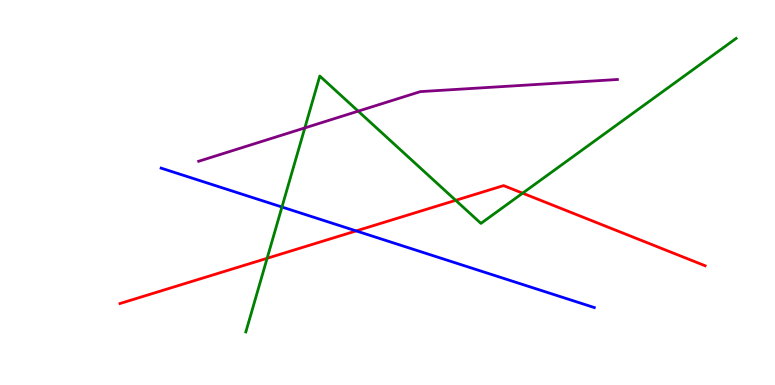[{'lines': ['blue', 'red'], 'intersections': [{'x': 4.6, 'y': 4.0}]}, {'lines': ['green', 'red'], 'intersections': [{'x': 3.45, 'y': 3.29}, {'x': 5.88, 'y': 4.8}, {'x': 6.74, 'y': 4.98}]}, {'lines': ['purple', 'red'], 'intersections': []}, {'lines': ['blue', 'green'], 'intersections': [{'x': 3.64, 'y': 4.62}]}, {'lines': ['blue', 'purple'], 'intersections': []}, {'lines': ['green', 'purple'], 'intersections': [{'x': 3.93, 'y': 6.68}, {'x': 4.62, 'y': 7.11}]}]